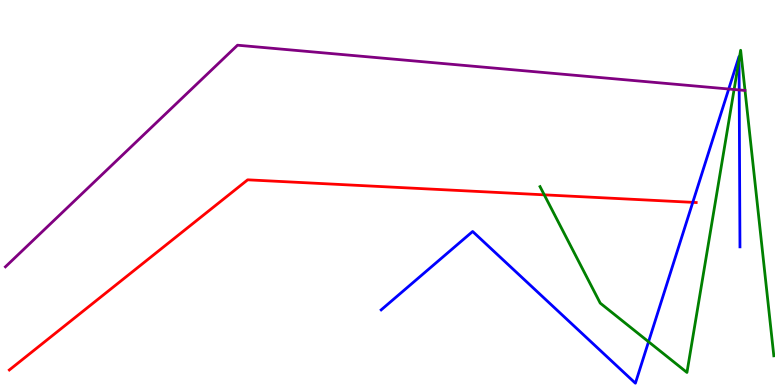[{'lines': ['blue', 'red'], 'intersections': [{'x': 8.94, 'y': 4.74}]}, {'lines': ['green', 'red'], 'intersections': [{'x': 7.02, 'y': 4.94}]}, {'lines': ['purple', 'red'], 'intersections': []}, {'lines': ['blue', 'green'], 'intersections': [{'x': 8.37, 'y': 1.12}, {'x': 9.54, 'y': 8.45}]}, {'lines': ['blue', 'purple'], 'intersections': [{'x': 9.4, 'y': 7.69}, {'x': 9.54, 'y': 7.66}]}, {'lines': ['green', 'purple'], 'intersections': [{'x': 9.47, 'y': 7.68}]}]